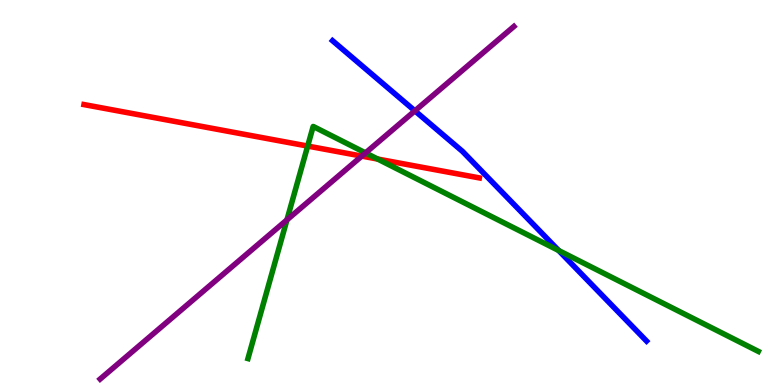[{'lines': ['blue', 'red'], 'intersections': []}, {'lines': ['green', 'red'], 'intersections': [{'x': 3.97, 'y': 6.21}, {'x': 4.87, 'y': 5.87}]}, {'lines': ['purple', 'red'], 'intersections': [{'x': 4.67, 'y': 5.95}]}, {'lines': ['blue', 'green'], 'intersections': [{'x': 7.21, 'y': 3.49}]}, {'lines': ['blue', 'purple'], 'intersections': [{'x': 5.35, 'y': 7.12}]}, {'lines': ['green', 'purple'], 'intersections': [{'x': 3.7, 'y': 4.29}, {'x': 4.72, 'y': 6.03}]}]